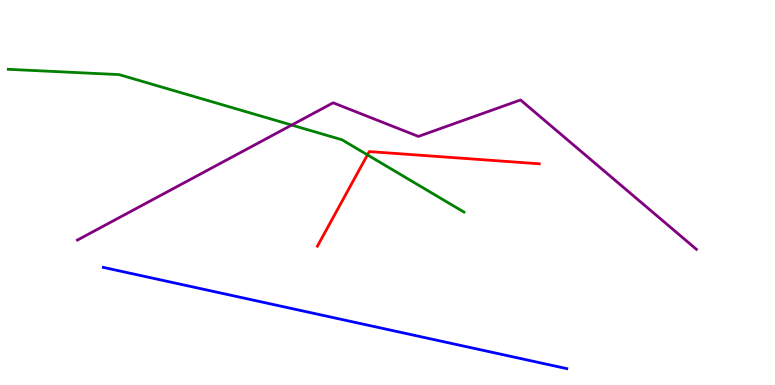[{'lines': ['blue', 'red'], 'intersections': []}, {'lines': ['green', 'red'], 'intersections': [{'x': 4.74, 'y': 5.98}]}, {'lines': ['purple', 'red'], 'intersections': []}, {'lines': ['blue', 'green'], 'intersections': []}, {'lines': ['blue', 'purple'], 'intersections': []}, {'lines': ['green', 'purple'], 'intersections': [{'x': 3.76, 'y': 6.75}]}]